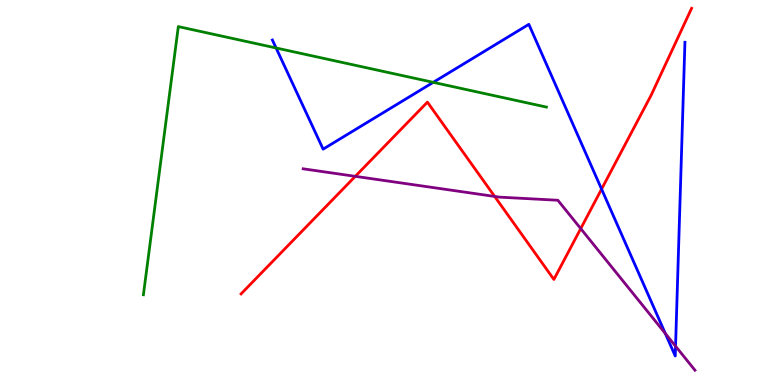[{'lines': ['blue', 'red'], 'intersections': [{'x': 7.76, 'y': 5.09}]}, {'lines': ['green', 'red'], 'intersections': []}, {'lines': ['purple', 'red'], 'intersections': [{'x': 4.58, 'y': 5.42}, {'x': 6.38, 'y': 4.9}, {'x': 7.49, 'y': 4.06}]}, {'lines': ['blue', 'green'], 'intersections': [{'x': 3.56, 'y': 8.75}, {'x': 5.59, 'y': 7.86}]}, {'lines': ['blue', 'purple'], 'intersections': [{'x': 8.58, 'y': 1.34}, {'x': 8.72, 'y': 1.01}]}, {'lines': ['green', 'purple'], 'intersections': []}]